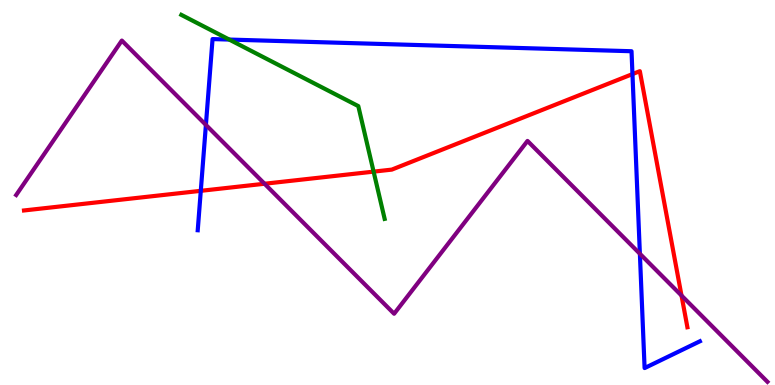[{'lines': ['blue', 'red'], 'intersections': [{'x': 2.59, 'y': 5.04}, {'x': 8.16, 'y': 8.08}]}, {'lines': ['green', 'red'], 'intersections': [{'x': 4.82, 'y': 5.54}]}, {'lines': ['purple', 'red'], 'intersections': [{'x': 3.41, 'y': 5.23}, {'x': 8.79, 'y': 2.32}]}, {'lines': ['blue', 'green'], 'intersections': [{'x': 2.96, 'y': 8.97}]}, {'lines': ['blue', 'purple'], 'intersections': [{'x': 2.66, 'y': 6.76}, {'x': 8.26, 'y': 3.41}]}, {'lines': ['green', 'purple'], 'intersections': []}]